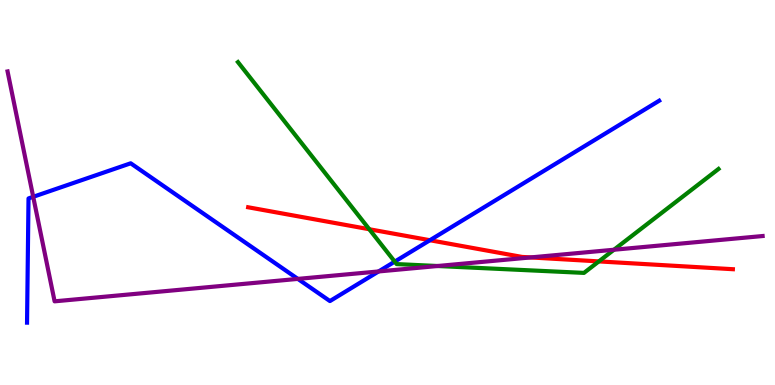[{'lines': ['blue', 'red'], 'intersections': [{'x': 5.55, 'y': 3.76}]}, {'lines': ['green', 'red'], 'intersections': [{'x': 4.76, 'y': 4.05}, {'x': 7.73, 'y': 3.21}]}, {'lines': ['purple', 'red'], 'intersections': [{'x': 6.85, 'y': 3.31}]}, {'lines': ['blue', 'green'], 'intersections': [{'x': 5.09, 'y': 3.2}]}, {'lines': ['blue', 'purple'], 'intersections': [{'x': 0.429, 'y': 4.89}, {'x': 3.84, 'y': 2.76}, {'x': 4.89, 'y': 2.95}]}, {'lines': ['green', 'purple'], 'intersections': [{'x': 5.65, 'y': 3.09}, {'x': 7.92, 'y': 3.51}]}]